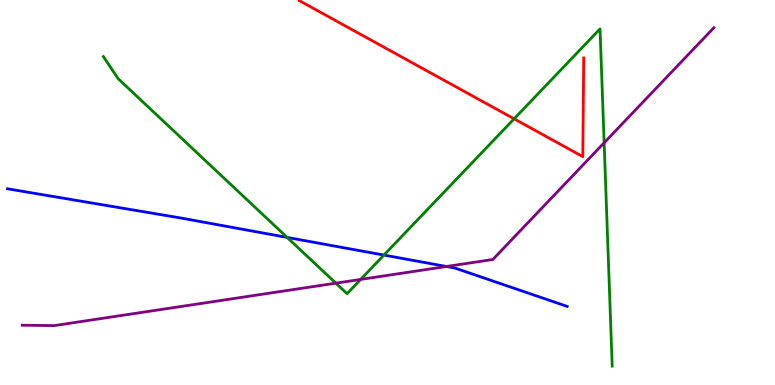[{'lines': ['blue', 'red'], 'intersections': []}, {'lines': ['green', 'red'], 'intersections': [{'x': 6.63, 'y': 6.91}]}, {'lines': ['purple', 'red'], 'intersections': []}, {'lines': ['blue', 'green'], 'intersections': [{'x': 3.7, 'y': 3.83}, {'x': 4.95, 'y': 3.37}]}, {'lines': ['blue', 'purple'], 'intersections': [{'x': 5.76, 'y': 3.08}]}, {'lines': ['green', 'purple'], 'intersections': [{'x': 4.33, 'y': 2.65}, {'x': 4.65, 'y': 2.74}, {'x': 7.8, 'y': 6.29}]}]